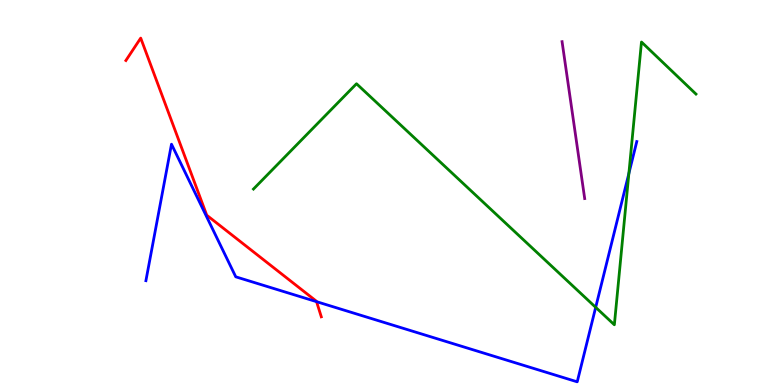[{'lines': ['blue', 'red'], 'intersections': [{'x': 4.08, 'y': 2.16}]}, {'lines': ['green', 'red'], 'intersections': []}, {'lines': ['purple', 'red'], 'intersections': []}, {'lines': ['blue', 'green'], 'intersections': [{'x': 7.69, 'y': 2.02}, {'x': 8.11, 'y': 5.49}]}, {'lines': ['blue', 'purple'], 'intersections': []}, {'lines': ['green', 'purple'], 'intersections': []}]